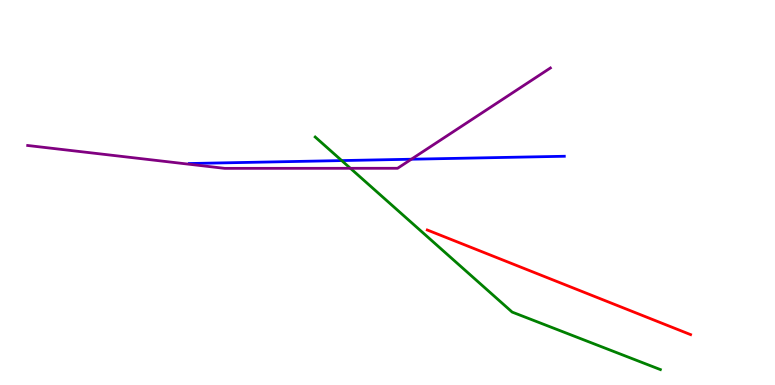[{'lines': ['blue', 'red'], 'intersections': []}, {'lines': ['green', 'red'], 'intersections': []}, {'lines': ['purple', 'red'], 'intersections': []}, {'lines': ['blue', 'green'], 'intersections': [{'x': 4.41, 'y': 5.83}]}, {'lines': ['blue', 'purple'], 'intersections': [{'x': 5.31, 'y': 5.86}]}, {'lines': ['green', 'purple'], 'intersections': [{'x': 4.52, 'y': 5.63}]}]